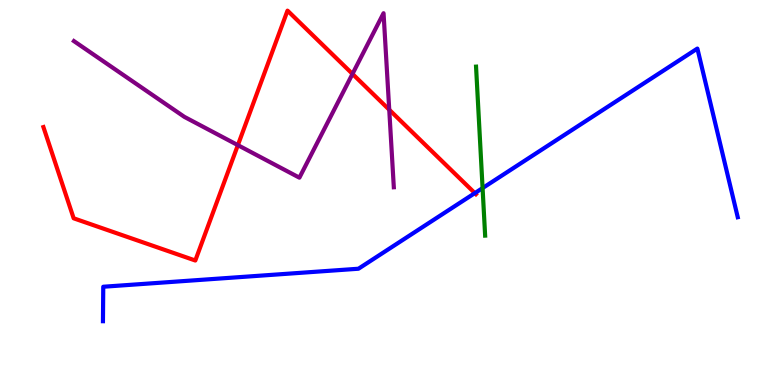[{'lines': ['blue', 'red'], 'intersections': [{'x': 6.13, 'y': 4.98}]}, {'lines': ['green', 'red'], 'intersections': []}, {'lines': ['purple', 'red'], 'intersections': [{'x': 3.07, 'y': 6.23}, {'x': 4.55, 'y': 8.08}, {'x': 5.02, 'y': 7.15}]}, {'lines': ['blue', 'green'], 'intersections': [{'x': 6.23, 'y': 5.11}]}, {'lines': ['blue', 'purple'], 'intersections': []}, {'lines': ['green', 'purple'], 'intersections': []}]